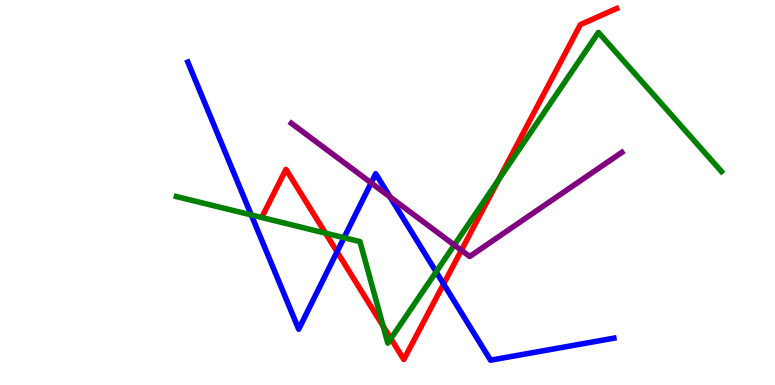[{'lines': ['blue', 'red'], 'intersections': [{'x': 4.35, 'y': 3.46}, {'x': 5.72, 'y': 2.62}]}, {'lines': ['green', 'red'], 'intersections': [{'x': 4.2, 'y': 3.94}, {'x': 4.94, 'y': 1.53}, {'x': 5.04, 'y': 1.2}, {'x': 6.43, 'y': 5.33}]}, {'lines': ['purple', 'red'], 'intersections': [{'x': 5.95, 'y': 3.5}]}, {'lines': ['blue', 'green'], 'intersections': [{'x': 3.24, 'y': 4.42}, {'x': 4.44, 'y': 3.83}, {'x': 5.63, 'y': 2.94}]}, {'lines': ['blue', 'purple'], 'intersections': [{'x': 4.79, 'y': 5.25}, {'x': 5.03, 'y': 4.88}]}, {'lines': ['green', 'purple'], 'intersections': [{'x': 5.86, 'y': 3.64}]}]